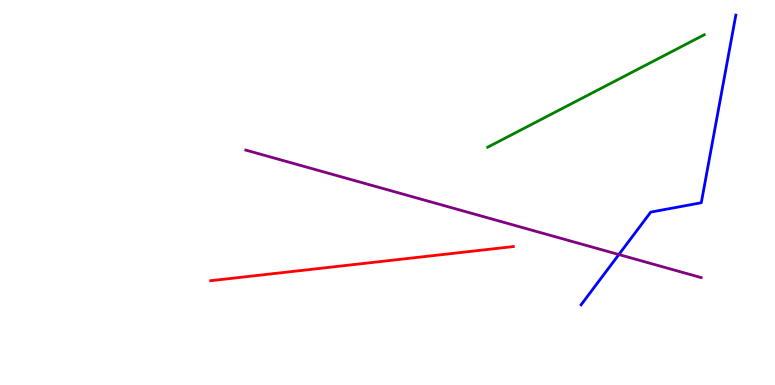[{'lines': ['blue', 'red'], 'intersections': []}, {'lines': ['green', 'red'], 'intersections': []}, {'lines': ['purple', 'red'], 'intersections': []}, {'lines': ['blue', 'green'], 'intersections': []}, {'lines': ['blue', 'purple'], 'intersections': [{'x': 7.99, 'y': 3.39}]}, {'lines': ['green', 'purple'], 'intersections': []}]